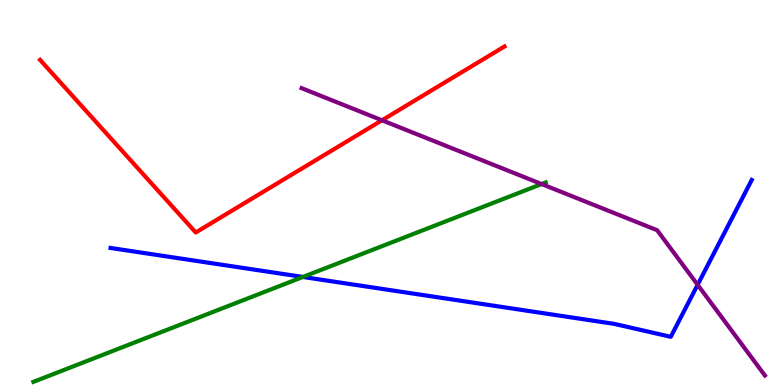[{'lines': ['blue', 'red'], 'intersections': []}, {'lines': ['green', 'red'], 'intersections': []}, {'lines': ['purple', 'red'], 'intersections': [{'x': 4.93, 'y': 6.88}]}, {'lines': ['blue', 'green'], 'intersections': [{'x': 3.91, 'y': 2.81}]}, {'lines': ['blue', 'purple'], 'intersections': [{'x': 9.0, 'y': 2.6}]}, {'lines': ['green', 'purple'], 'intersections': [{'x': 6.99, 'y': 5.22}]}]